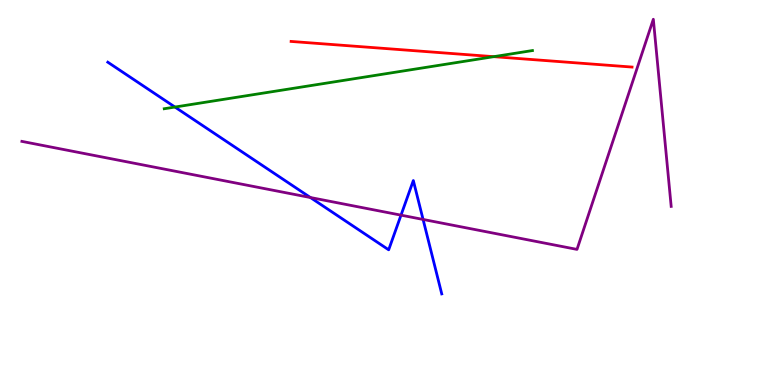[{'lines': ['blue', 'red'], 'intersections': []}, {'lines': ['green', 'red'], 'intersections': [{'x': 6.37, 'y': 8.53}]}, {'lines': ['purple', 'red'], 'intersections': []}, {'lines': ['blue', 'green'], 'intersections': [{'x': 2.26, 'y': 7.22}]}, {'lines': ['blue', 'purple'], 'intersections': [{'x': 4.01, 'y': 4.87}, {'x': 5.17, 'y': 4.41}, {'x': 5.46, 'y': 4.3}]}, {'lines': ['green', 'purple'], 'intersections': []}]